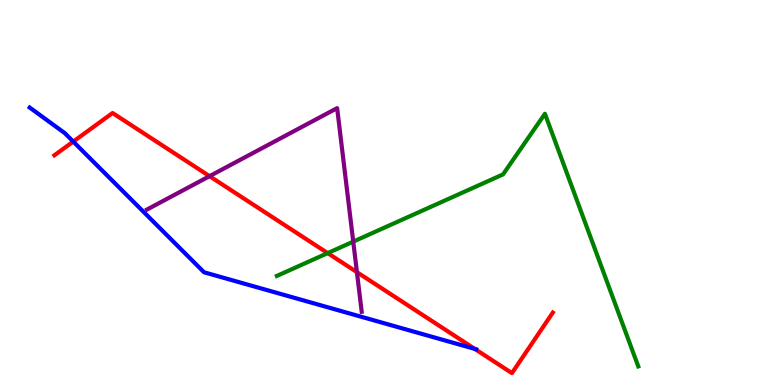[{'lines': ['blue', 'red'], 'intersections': [{'x': 0.945, 'y': 6.32}, {'x': 6.13, 'y': 0.939}]}, {'lines': ['green', 'red'], 'intersections': [{'x': 4.23, 'y': 3.43}]}, {'lines': ['purple', 'red'], 'intersections': [{'x': 2.7, 'y': 5.42}, {'x': 4.61, 'y': 2.93}]}, {'lines': ['blue', 'green'], 'intersections': []}, {'lines': ['blue', 'purple'], 'intersections': []}, {'lines': ['green', 'purple'], 'intersections': [{'x': 4.56, 'y': 3.72}]}]